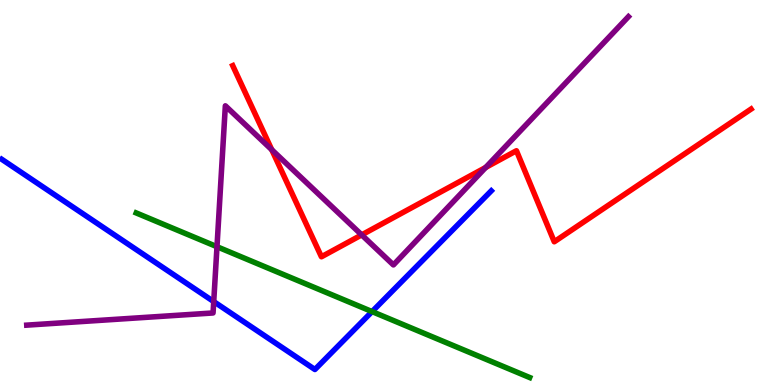[{'lines': ['blue', 'red'], 'intersections': []}, {'lines': ['green', 'red'], 'intersections': []}, {'lines': ['purple', 'red'], 'intersections': [{'x': 3.51, 'y': 6.11}, {'x': 4.67, 'y': 3.9}, {'x': 6.27, 'y': 5.65}]}, {'lines': ['blue', 'green'], 'intersections': [{'x': 4.8, 'y': 1.91}]}, {'lines': ['blue', 'purple'], 'intersections': [{'x': 2.76, 'y': 2.17}]}, {'lines': ['green', 'purple'], 'intersections': [{'x': 2.8, 'y': 3.59}]}]